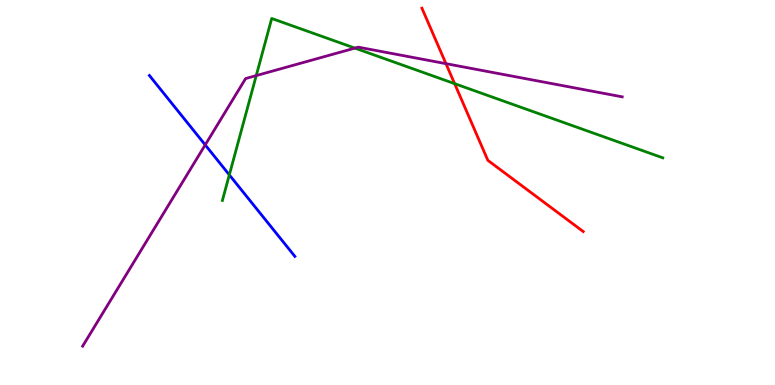[{'lines': ['blue', 'red'], 'intersections': []}, {'lines': ['green', 'red'], 'intersections': [{'x': 5.87, 'y': 7.83}]}, {'lines': ['purple', 'red'], 'intersections': [{'x': 5.75, 'y': 8.35}]}, {'lines': ['blue', 'green'], 'intersections': [{'x': 2.96, 'y': 5.46}]}, {'lines': ['blue', 'purple'], 'intersections': [{'x': 2.65, 'y': 6.24}]}, {'lines': ['green', 'purple'], 'intersections': [{'x': 3.31, 'y': 8.04}, {'x': 4.58, 'y': 8.75}]}]